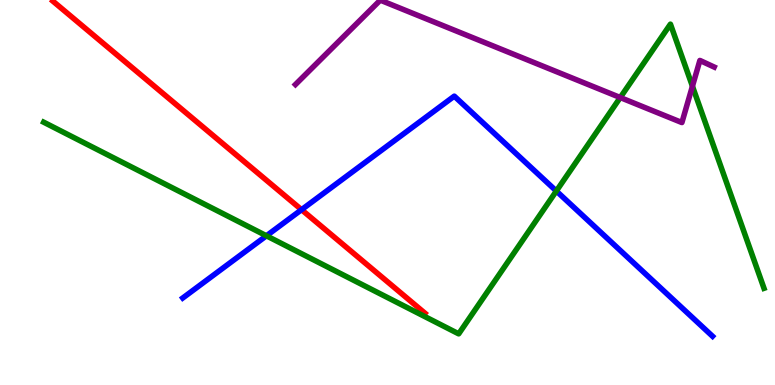[{'lines': ['blue', 'red'], 'intersections': [{'x': 3.89, 'y': 4.55}]}, {'lines': ['green', 'red'], 'intersections': []}, {'lines': ['purple', 'red'], 'intersections': []}, {'lines': ['blue', 'green'], 'intersections': [{'x': 3.44, 'y': 3.88}, {'x': 7.18, 'y': 5.04}]}, {'lines': ['blue', 'purple'], 'intersections': []}, {'lines': ['green', 'purple'], 'intersections': [{'x': 8.0, 'y': 7.47}, {'x': 8.93, 'y': 7.76}]}]